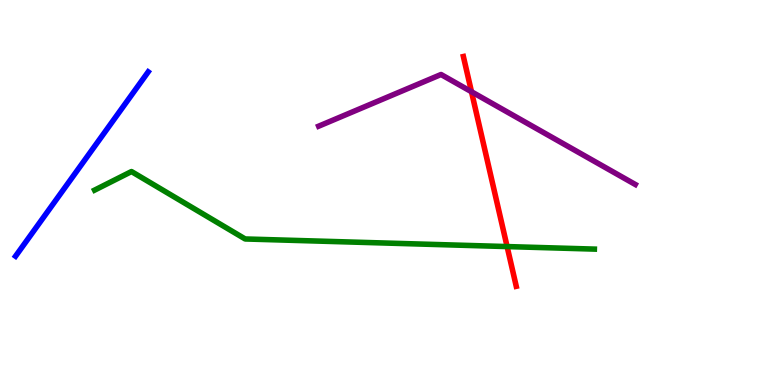[{'lines': ['blue', 'red'], 'intersections': []}, {'lines': ['green', 'red'], 'intersections': [{'x': 6.54, 'y': 3.6}]}, {'lines': ['purple', 'red'], 'intersections': [{'x': 6.08, 'y': 7.62}]}, {'lines': ['blue', 'green'], 'intersections': []}, {'lines': ['blue', 'purple'], 'intersections': []}, {'lines': ['green', 'purple'], 'intersections': []}]